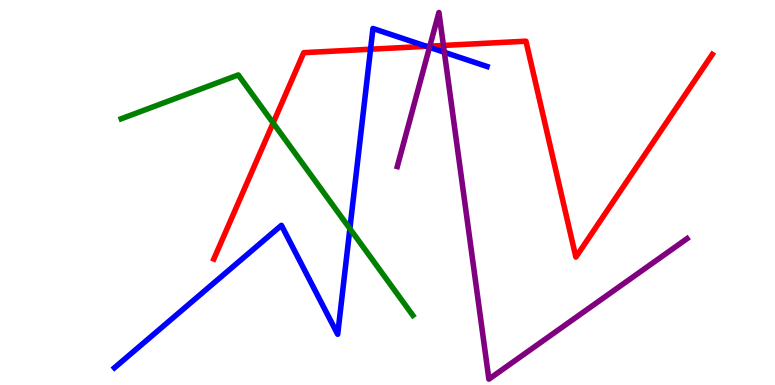[{'lines': ['blue', 'red'], 'intersections': [{'x': 4.78, 'y': 8.72}, {'x': 5.5, 'y': 8.8}]}, {'lines': ['green', 'red'], 'intersections': [{'x': 3.52, 'y': 6.81}]}, {'lines': ['purple', 'red'], 'intersections': [{'x': 5.55, 'y': 8.8}, {'x': 5.72, 'y': 8.82}]}, {'lines': ['blue', 'green'], 'intersections': [{'x': 4.51, 'y': 4.06}]}, {'lines': ['blue', 'purple'], 'intersections': [{'x': 5.54, 'y': 8.77}, {'x': 5.73, 'y': 8.64}]}, {'lines': ['green', 'purple'], 'intersections': []}]